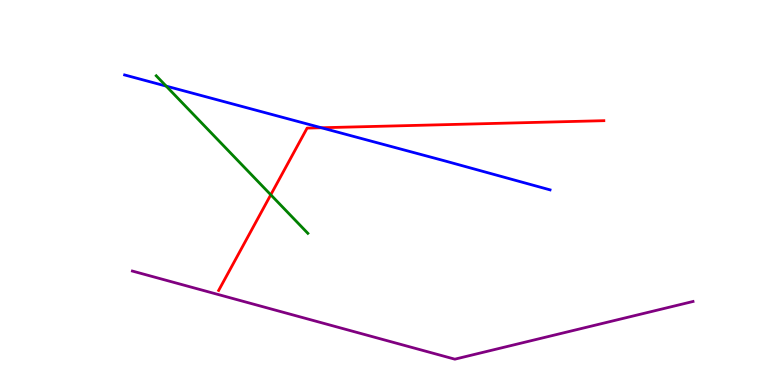[{'lines': ['blue', 'red'], 'intersections': [{'x': 4.15, 'y': 6.68}]}, {'lines': ['green', 'red'], 'intersections': [{'x': 3.49, 'y': 4.94}]}, {'lines': ['purple', 'red'], 'intersections': []}, {'lines': ['blue', 'green'], 'intersections': [{'x': 2.14, 'y': 7.76}]}, {'lines': ['blue', 'purple'], 'intersections': []}, {'lines': ['green', 'purple'], 'intersections': []}]